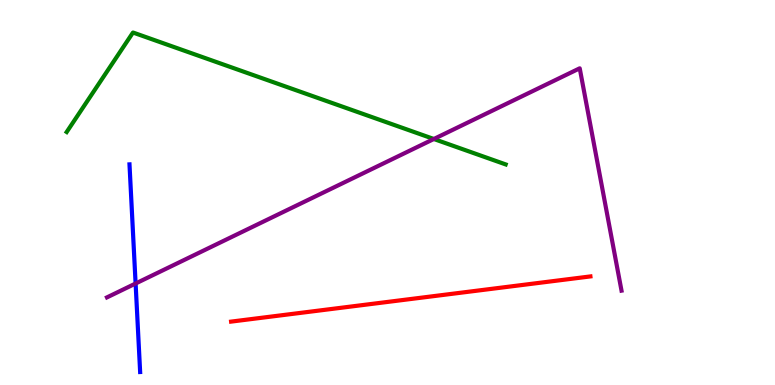[{'lines': ['blue', 'red'], 'intersections': []}, {'lines': ['green', 'red'], 'intersections': []}, {'lines': ['purple', 'red'], 'intersections': []}, {'lines': ['blue', 'green'], 'intersections': []}, {'lines': ['blue', 'purple'], 'intersections': [{'x': 1.75, 'y': 2.64}]}, {'lines': ['green', 'purple'], 'intersections': [{'x': 5.6, 'y': 6.39}]}]